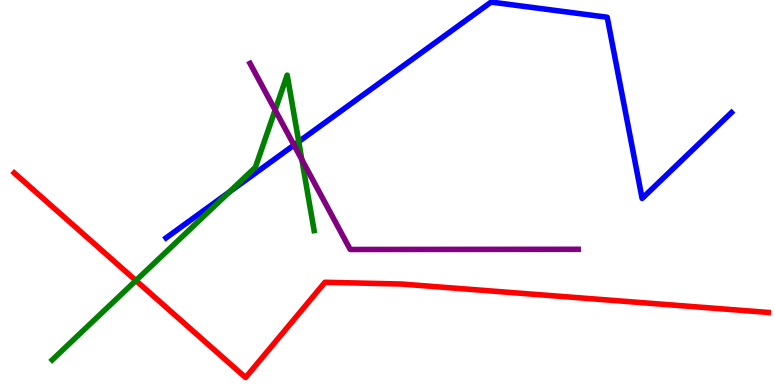[{'lines': ['blue', 'red'], 'intersections': []}, {'lines': ['green', 'red'], 'intersections': [{'x': 1.75, 'y': 2.71}]}, {'lines': ['purple', 'red'], 'intersections': []}, {'lines': ['blue', 'green'], 'intersections': [{'x': 2.96, 'y': 5.01}, {'x': 3.85, 'y': 6.32}]}, {'lines': ['blue', 'purple'], 'intersections': [{'x': 3.79, 'y': 6.23}]}, {'lines': ['green', 'purple'], 'intersections': [{'x': 3.55, 'y': 7.14}, {'x': 3.89, 'y': 5.85}]}]